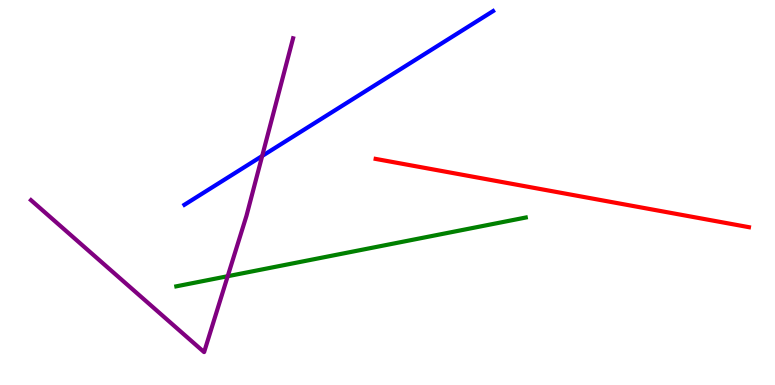[{'lines': ['blue', 'red'], 'intersections': []}, {'lines': ['green', 'red'], 'intersections': []}, {'lines': ['purple', 'red'], 'intersections': []}, {'lines': ['blue', 'green'], 'intersections': []}, {'lines': ['blue', 'purple'], 'intersections': [{'x': 3.38, 'y': 5.95}]}, {'lines': ['green', 'purple'], 'intersections': [{'x': 2.94, 'y': 2.83}]}]